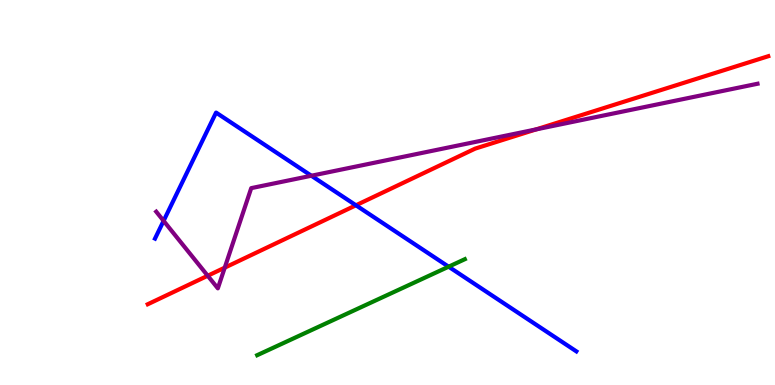[{'lines': ['blue', 'red'], 'intersections': [{'x': 4.59, 'y': 4.67}]}, {'lines': ['green', 'red'], 'intersections': []}, {'lines': ['purple', 'red'], 'intersections': [{'x': 2.68, 'y': 2.84}, {'x': 2.9, 'y': 3.05}, {'x': 6.92, 'y': 6.64}]}, {'lines': ['blue', 'green'], 'intersections': [{'x': 5.79, 'y': 3.07}]}, {'lines': ['blue', 'purple'], 'intersections': [{'x': 2.11, 'y': 4.26}, {'x': 4.02, 'y': 5.44}]}, {'lines': ['green', 'purple'], 'intersections': []}]